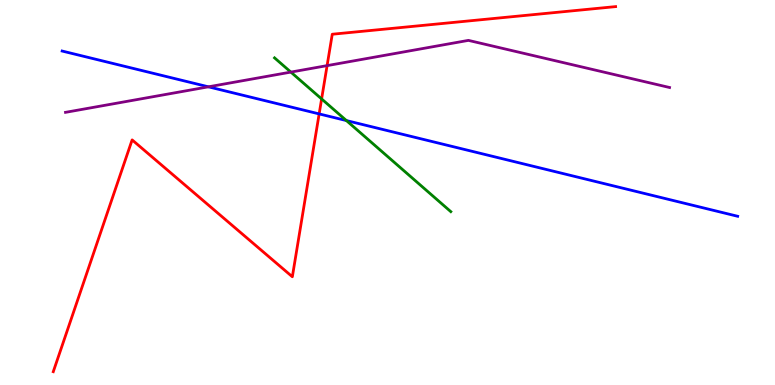[{'lines': ['blue', 'red'], 'intersections': [{'x': 4.12, 'y': 7.04}]}, {'lines': ['green', 'red'], 'intersections': [{'x': 4.15, 'y': 7.43}]}, {'lines': ['purple', 'red'], 'intersections': [{'x': 4.22, 'y': 8.3}]}, {'lines': ['blue', 'green'], 'intersections': [{'x': 4.47, 'y': 6.87}]}, {'lines': ['blue', 'purple'], 'intersections': [{'x': 2.69, 'y': 7.74}]}, {'lines': ['green', 'purple'], 'intersections': [{'x': 3.75, 'y': 8.13}]}]